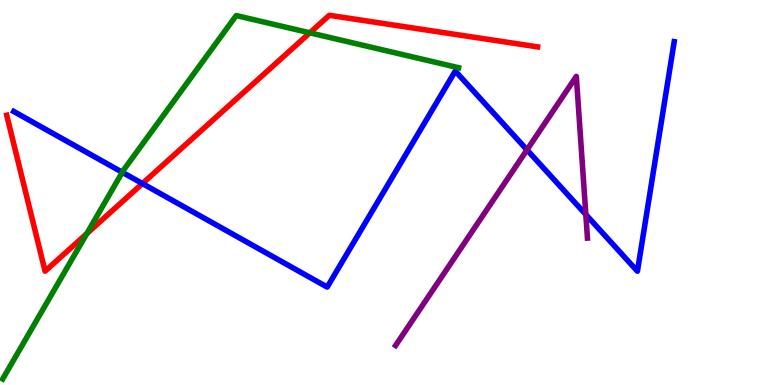[{'lines': ['blue', 'red'], 'intersections': [{'x': 1.84, 'y': 5.23}]}, {'lines': ['green', 'red'], 'intersections': [{'x': 1.12, 'y': 3.93}, {'x': 4.0, 'y': 9.15}]}, {'lines': ['purple', 'red'], 'intersections': []}, {'lines': ['blue', 'green'], 'intersections': [{'x': 1.58, 'y': 5.52}]}, {'lines': ['blue', 'purple'], 'intersections': [{'x': 6.8, 'y': 6.11}, {'x': 7.56, 'y': 4.43}]}, {'lines': ['green', 'purple'], 'intersections': []}]